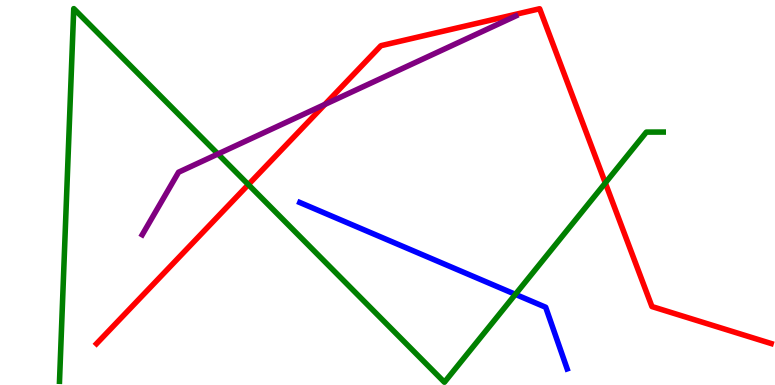[{'lines': ['blue', 'red'], 'intersections': []}, {'lines': ['green', 'red'], 'intersections': [{'x': 3.2, 'y': 5.21}, {'x': 7.81, 'y': 5.25}]}, {'lines': ['purple', 'red'], 'intersections': [{'x': 4.19, 'y': 7.29}]}, {'lines': ['blue', 'green'], 'intersections': [{'x': 6.65, 'y': 2.35}]}, {'lines': ['blue', 'purple'], 'intersections': []}, {'lines': ['green', 'purple'], 'intersections': [{'x': 2.81, 'y': 6.0}]}]